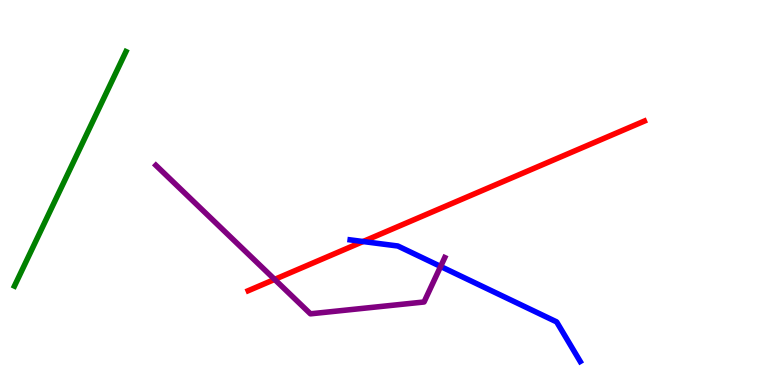[{'lines': ['blue', 'red'], 'intersections': [{'x': 4.68, 'y': 3.73}]}, {'lines': ['green', 'red'], 'intersections': []}, {'lines': ['purple', 'red'], 'intersections': [{'x': 3.54, 'y': 2.74}]}, {'lines': ['blue', 'green'], 'intersections': []}, {'lines': ['blue', 'purple'], 'intersections': [{'x': 5.69, 'y': 3.08}]}, {'lines': ['green', 'purple'], 'intersections': []}]